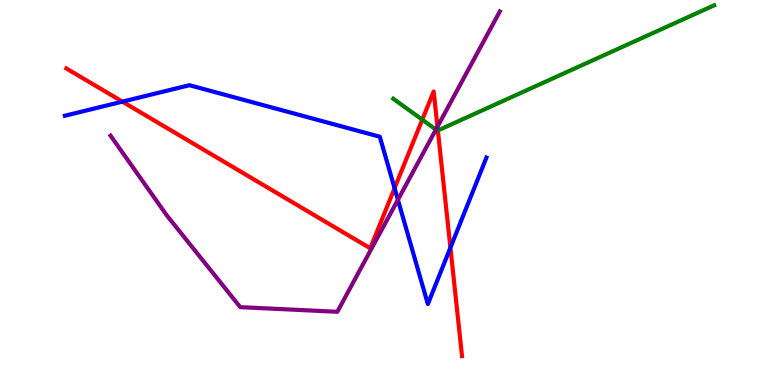[{'lines': ['blue', 'red'], 'intersections': [{'x': 1.58, 'y': 7.36}, {'x': 5.09, 'y': 5.11}, {'x': 5.81, 'y': 3.57}]}, {'lines': ['green', 'red'], 'intersections': [{'x': 5.45, 'y': 6.89}, {'x': 5.65, 'y': 6.61}]}, {'lines': ['purple', 'red'], 'intersections': [{'x': 5.64, 'y': 6.71}]}, {'lines': ['blue', 'green'], 'intersections': []}, {'lines': ['blue', 'purple'], 'intersections': [{'x': 5.13, 'y': 4.81}]}, {'lines': ['green', 'purple'], 'intersections': [{'x': 5.62, 'y': 6.64}]}]